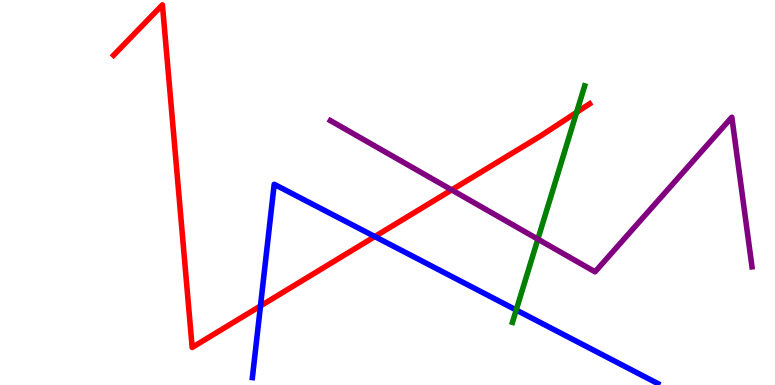[{'lines': ['blue', 'red'], 'intersections': [{'x': 3.36, 'y': 2.05}, {'x': 4.84, 'y': 3.86}]}, {'lines': ['green', 'red'], 'intersections': [{'x': 7.44, 'y': 7.08}]}, {'lines': ['purple', 'red'], 'intersections': [{'x': 5.83, 'y': 5.07}]}, {'lines': ['blue', 'green'], 'intersections': [{'x': 6.66, 'y': 1.95}]}, {'lines': ['blue', 'purple'], 'intersections': []}, {'lines': ['green', 'purple'], 'intersections': [{'x': 6.94, 'y': 3.79}]}]